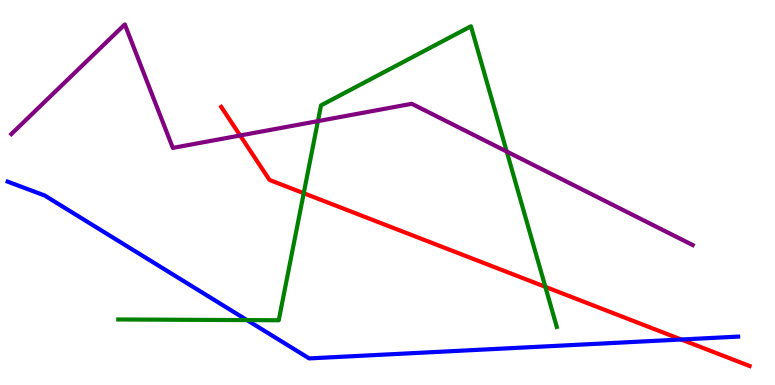[{'lines': ['blue', 'red'], 'intersections': [{'x': 8.79, 'y': 1.18}]}, {'lines': ['green', 'red'], 'intersections': [{'x': 3.92, 'y': 4.98}, {'x': 7.04, 'y': 2.55}]}, {'lines': ['purple', 'red'], 'intersections': [{'x': 3.1, 'y': 6.48}]}, {'lines': ['blue', 'green'], 'intersections': [{'x': 3.19, 'y': 1.69}]}, {'lines': ['blue', 'purple'], 'intersections': []}, {'lines': ['green', 'purple'], 'intersections': [{'x': 4.1, 'y': 6.85}, {'x': 6.54, 'y': 6.06}]}]